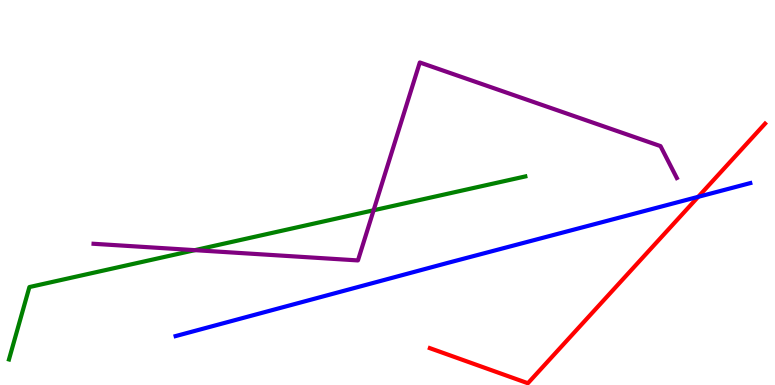[{'lines': ['blue', 'red'], 'intersections': [{'x': 9.01, 'y': 4.89}]}, {'lines': ['green', 'red'], 'intersections': []}, {'lines': ['purple', 'red'], 'intersections': []}, {'lines': ['blue', 'green'], 'intersections': []}, {'lines': ['blue', 'purple'], 'intersections': []}, {'lines': ['green', 'purple'], 'intersections': [{'x': 2.51, 'y': 3.5}, {'x': 4.82, 'y': 4.54}]}]